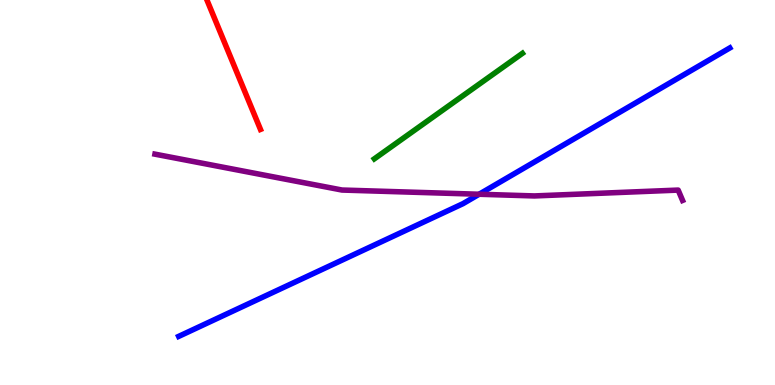[{'lines': ['blue', 'red'], 'intersections': []}, {'lines': ['green', 'red'], 'intersections': []}, {'lines': ['purple', 'red'], 'intersections': []}, {'lines': ['blue', 'green'], 'intersections': []}, {'lines': ['blue', 'purple'], 'intersections': [{'x': 6.18, 'y': 4.95}]}, {'lines': ['green', 'purple'], 'intersections': []}]